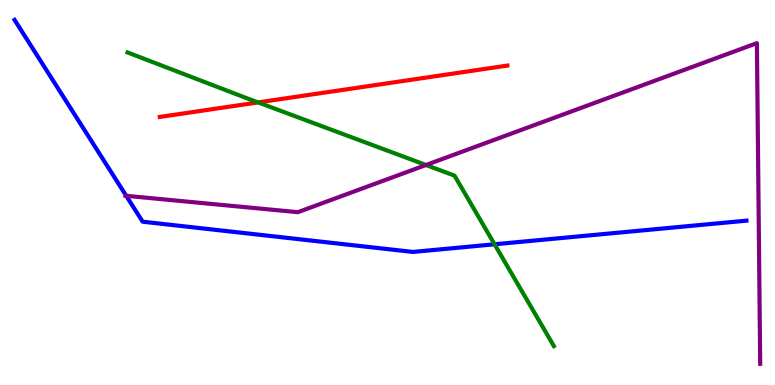[{'lines': ['blue', 'red'], 'intersections': []}, {'lines': ['green', 'red'], 'intersections': [{'x': 3.33, 'y': 7.34}]}, {'lines': ['purple', 'red'], 'intersections': []}, {'lines': ['blue', 'green'], 'intersections': [{'x': 6.38, 'y': 3.65}]}, {'lines': ['blue', 'purple'], 'intersections': [{'x': 1.63, 'y': 4.91}]}, {'lines': ['green', 'purple'], 'intersections': [{'x': 5.5, 'y': 5.71}]}]